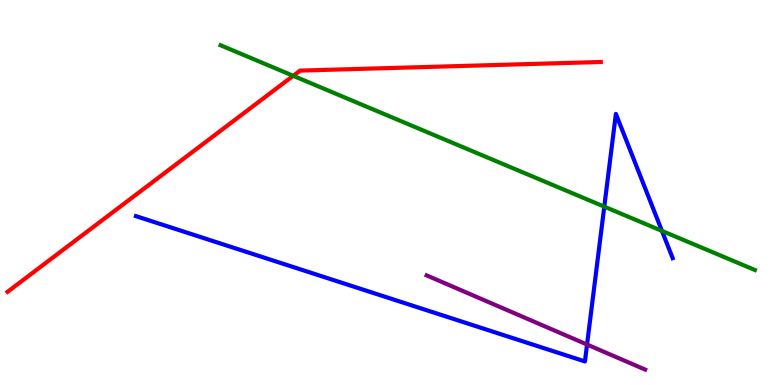[{'lines': ['blue', 'red'], 'intersections': []}, {'lines': ['green', 'red'], 'intersections': [{'x': 3.78, 'y': 8.03}]}, {'lines': ['purple', 'red'], 'intersections': []}, {'lines': ['blue', 'green'], 'intersections': [{'x': 7.8, 'y': 4.63}, {'x': 8.54, 'y': 4.0}]}, {'lines': ['blue', 'purple'], 'intersections': [{'x': 7.57, 'y': 1.05}]}, {'lines': ['green', 'purple'], 'intersections': []}]